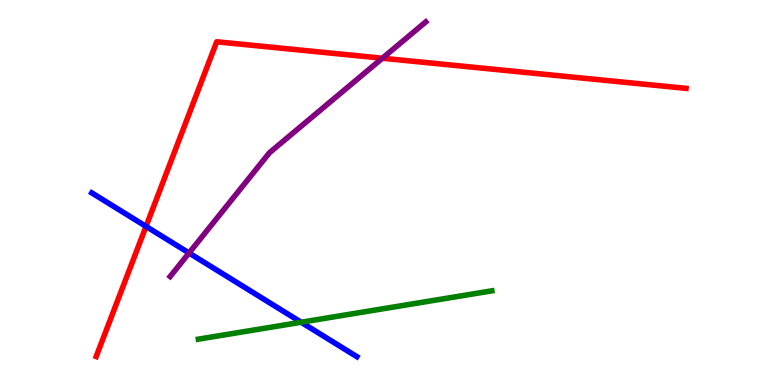[{'lines': ['blue', 'red'], 'intersections': [{'x': 1.88, 'y': 4.12}]}, {'lines': ['green', 'red'], 'intersections': []}, {'lines': ['purple', 'red'], 'intersections': [{'x': 4.93, 'y': 8.49}]}, {'lines': ['blue', 'green'], 'intersections': [{'x': 3.89, 'y': 1.63}]}, {'lines': ['blue', 'purple'], 'intersections': [{'x': 2.44, 'y': 3.43}]}, {'lines': ['green', 'purple'], 'intersections': []}]